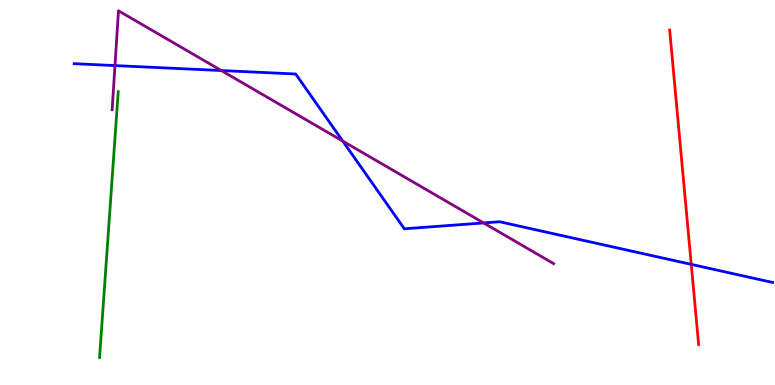[{'lines': ['blue', 'red'], 'intersections': [{'x': 8.92, 'y': 3.13}]}, {'lines': ['green', 'red'], 'intersections': []}, {'lines': ['purple', 'red'], 'intersections': []}, {'lines': ['blue', 'green'], 'intersections': []}, {'lines': ['blue', 'purple'], 'intersections': [{'x': 1.48, 'y': 8.3}, {'x': 2.86, 'y': 8.17}, {'x': 4.42, 'y': 6.34}, {'x': 6.24, 'y': 4.21}]}, {'lines': ['green', 'purple'], 'intersections': []}]